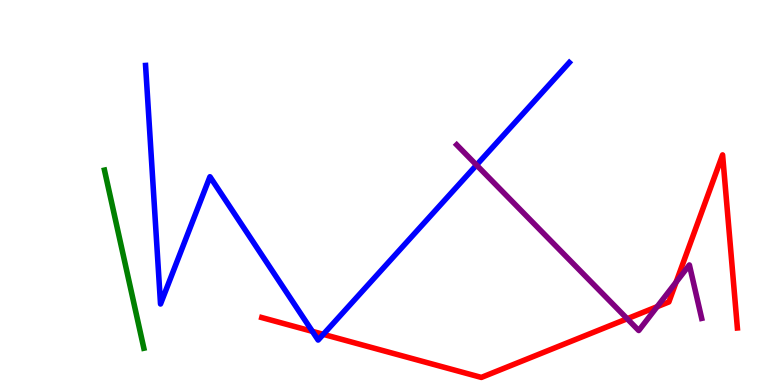[{'lines': ['blue', 'red'], 'intersections': [{'x': 4.03, 'y': 1.39}, {'x': 4.17, 'y': 1.32}]}, {'lines': ['green', 'red'], 'intersections': []}, {'lines': ['purple', 'red'], 'intersections': [{'x': 8.09, 'y': 1.72}, {'x': 8.48, 'y': 2.03}, {'x': 8.72, 'y': 2.67}]}, {'lines': ['blue', 'green'], 'intersections': []}, {'lines': ['blue', 'purple'], 'intersections': [{'x': 6.15, 'y': 5.71}]}, {'lines': ['green', 'purple'], 'intersections': []}]